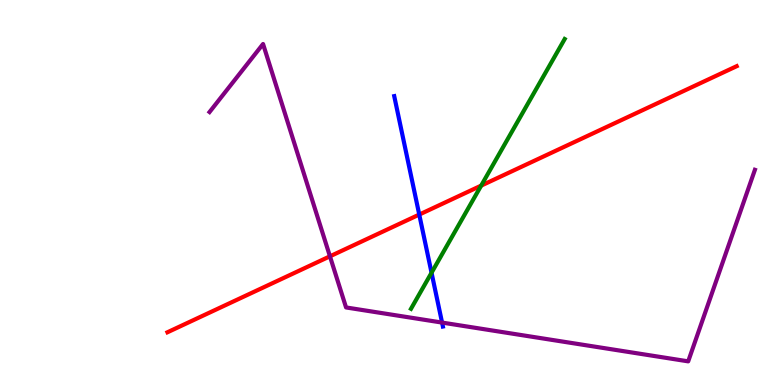[{'lines': ['blue', 'red'], 'intersections': [{'x': 5.41, 'y': 4.43}]}, {'lines': ['green', 'red'], 'intersections': [{'x': 6.21, 'y': 5.18}]}, {'lines': ['purple', 'red'], 'intersections': [{'x': 4.26, 'y': 3.34}]}, {'lines': ['blue', 'green'], 'intersections': [{'x': 5.57, 'y': 2.92}]}, {'lines': ['blue', 'purple'], 'intersections': [{'x': 5.7, 'y': 1.62}]}, {'lines': ['green', 'purple'], 'intersections': []}]